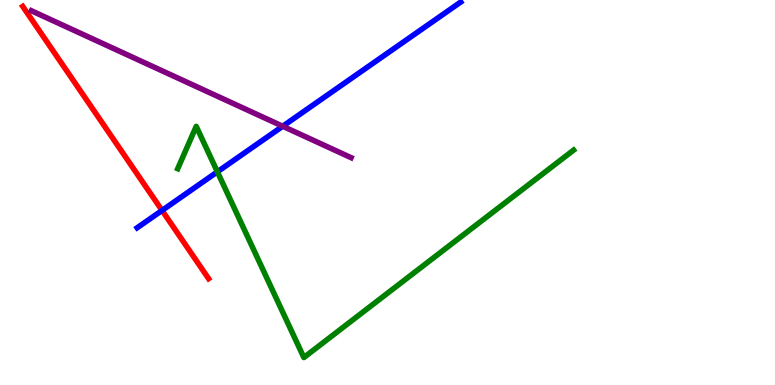[{'lines': ['blue', 'red'], 'intersections': [{'x': 2.09, 'y': 4.53}]}, {'lines': ['green', 'red'], 'intersections': []}, {'lines': ['purple', 'red'], 'intersections': []}, {'lines': ['blue', 'green'], 'intersections': [{'x': 2.81, 'y': 5.54}]}, {'lines': ['blue', 'purple'], 'intersections': [{'x': 3.65, 'y': 6.72}]}, {'lines': ['green', 'purple'], 'intersections': []}]